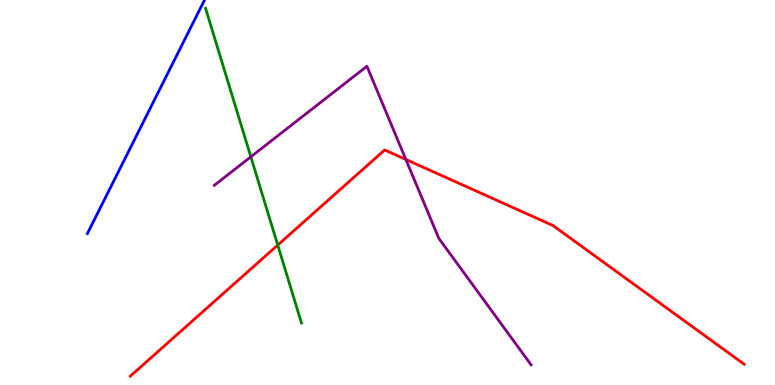[{'lines': ['blue', 'red'], 'intersections': []}, {'lines': ['green', 'red'], 'intersections': [{'x': 3.58, 'y': 3.63}]}, {'lines': ['purple', 'red'], 'intersections': [{'x': 5.24, 'y': 5.86}]}, {'lines': ['blue', 'green'], 'intersections': []}, {'lines': ['blue', 'purple'], 'intersections': []}, {'lines': ['green', 'purple'], 'intersections': [{'x': 3.24, 'y': 5.93}]}]